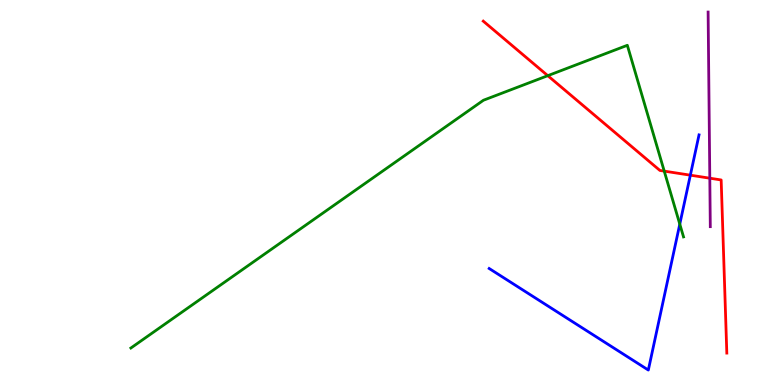[{'lines': ['blue', 'red'], 'intersections': [{'x': 8.91, 'y': 5.45}]}, {'lines': ['green', 'red'], 'intersections': [{'x': 7.07, 'y': 8.03}, {'x': 8.57, 'y': 5.56}]}, {'lines': ['purple', 'red'], 'intersections': [{'x': 9.16, 'y': 5.37}]}, {'lines': ['blue', 'green'], 'intersections': [{'x': 8.77, 'y': 4.18}]}, {'lines': ['blue', 'purple'], 'intersections': []}, {'lines': ['green', 'purple'], 'intersections': []}]